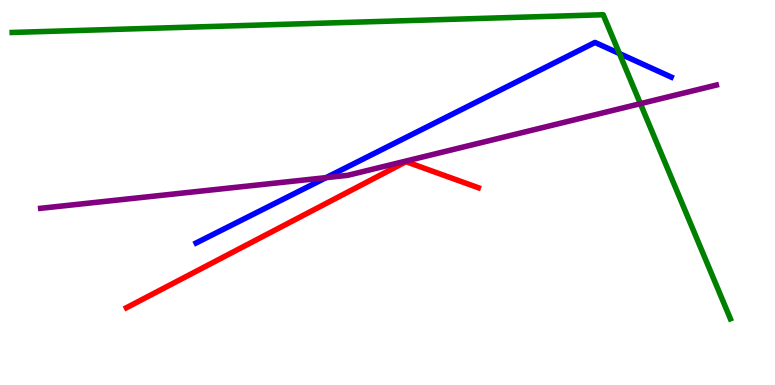[{'lines': ['blue', 'red'], 'intersections': []}, {'lines': ['green', 'red'], 'intersections': []}, {'lines': ['purple', 'red'], 'intersections': []}, {'lines': ['blue', 'green'], 'intersections': [{'x': 7.99, 'y': 8.61}]}, {'lines': ['blue', 'purple'], 'intersections': [{'x': 4.21, 'y': 5.39}]}, {'lines': ['green', 'purple'], 'intersections': [{'x': 8.26, 'y': 7.31}]}]